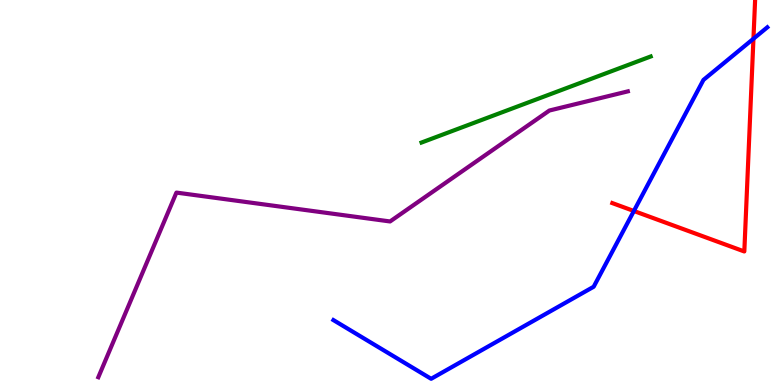[{'lines': ['blue', 'red'], 'intersections': [{'x': 8.18, 'y': 4.52}, {'x': 9.72, 'y': 8.99}]}, {'lines': ['green', 'red'], 'intersections': []}, {'lines': ['purple', 'red'], 'intersections': []}, {'lines': ['blue', 'green'], 'intersections': []}, {'lines': ['blue', 'purple'], 'intersections': []}, {'lines': ['green', 'purple'], 'intersections': []}]